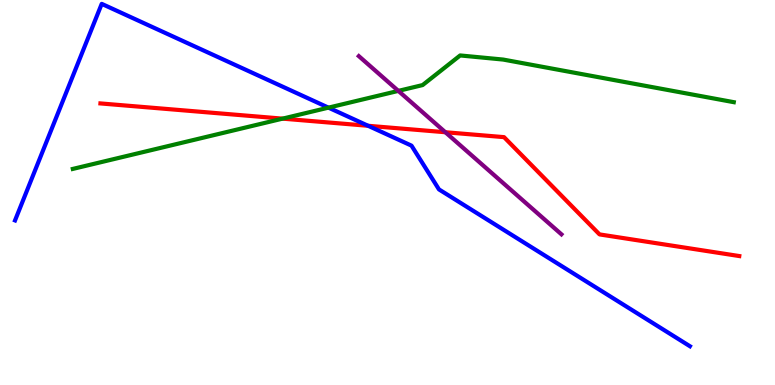[{'lines': ['blue', 'red'], 'intersections': [{'x': 4.75, 'y': 6.73}]}, {'lines': ['green', 'red'], 'intersections': [{'x': 3.65, 'y': 6.92}]}, {'lines': ['purple', 'red'], 'intersections': [{'x': 5.75, 'y': 6.57}]}, {'lines': ['blue', 'green'], 'intersections': [{'x': 4.24, 'y': 7.2}]}, {'lines': ['blue', 'purple'], 'intersections': []}, {'lines': ['green', 'purple'], 'intersections': [{'x': 5.14, 'y': 7.64}]}]